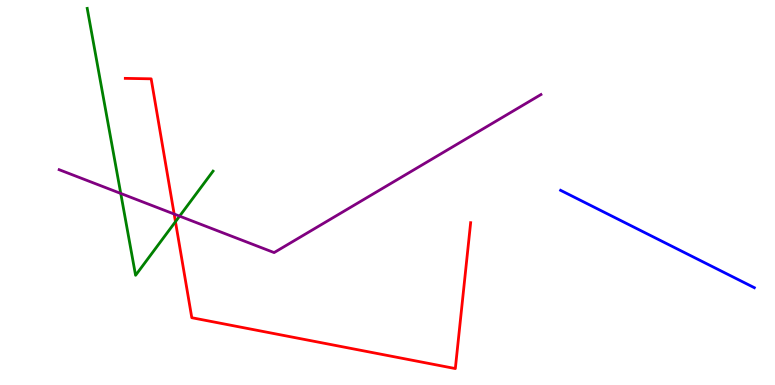[{'lines': ['blue', 'red'], 'intersections': []}, {'lines': ['green', 'red'], 'intersections': [{'x': 2.26, 'y': 4.24}]}, {'lines': ['purple', 'red'], 'intersections': [{'x': 2.25, 'y': 4.44}]}, {'lines': ['blue', 'green'], 'intersections': []}, {'lines': ['blue', 'purple'], 'intersections': []}, {'lines': ['green', 'purple'], 'intersections': [{'x': 1.56, 'y': 4.98}, {'x': 2.32, 'y': 4.39}]}]